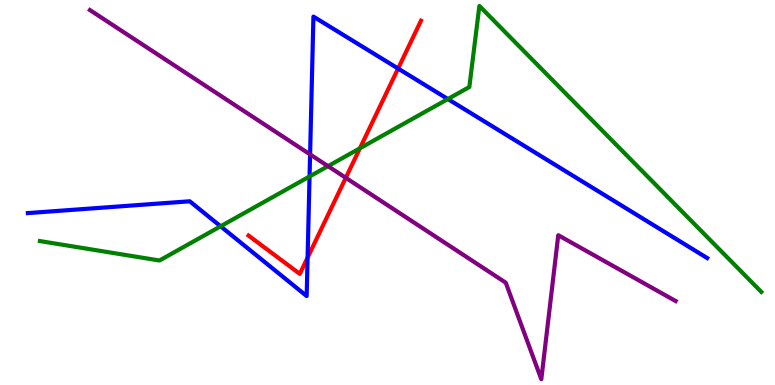[{'lines': ['blue', 'red'], 'intersections': [{'x': 3.97, 'y': 3.31}, {'x': 5.14, 'y': 8.22}]}, {'lines': ['green', 'red'], 'intersections': [{'x': 4.64, 'y': 6.15}]}, {'lines': ['purple', 'red'], 'intersections': [{'x': 4.46, 'y': 5.38}]}, {'lines': ['blue', 'green'], 'intersections': [{'x': 2.85, 'y': 4.12}, {'x': 3.99, 'y': 5.42}, {'x': 5.78, 'y': 7.43}]}, {'lines': ['blue', 'purple'], 'intersections': [{'x': 4.0, 'y': 5.99}]}, {'lines': ['green', 'purple'], 'intersections': [{'x': 4.23, 'y': 5.68}]}]